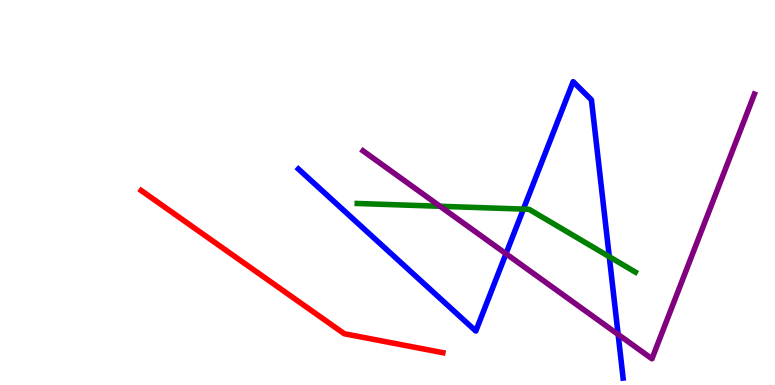[{'lines': ['blue', 'red'], 'intersections': []}, {'lines': ['green', 'red'], 'intersections': []}, {'lines': ['purple', 'red'], 'intersections': []}, {'lines': ['blue', 'green'], 'intersections': [{'x': 6.75, 'y': 4.57}, {'x': 7.86, 'y': 3.33}]}, {'lines': ['blue', 'purple'], 'intersections': [{'x': 6.53, 'y': 3.41}, {'x': 7.98, 'y': 1.31}]}, {'lines': ['green', 'purple'], 'intersections': [{'x': 5.68, 'y': 4.64}]}]